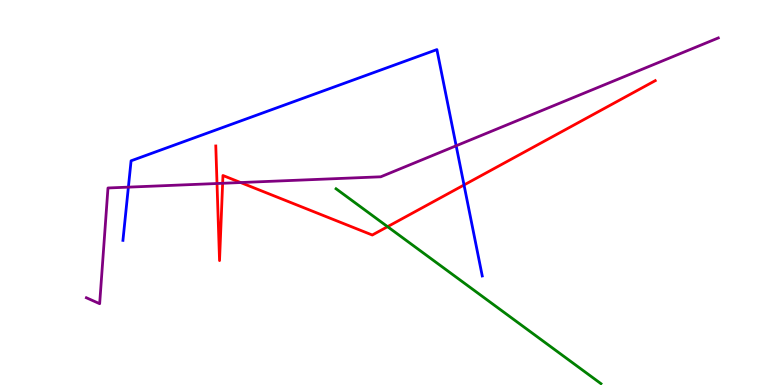[{'lines': ['blue', 'red'], 'intersections': [{'x': 5.99, 'y': 5.2}]}, {'lines': ['green', 'red'], 'intersections': [{'x': 5.0, 'y': 4.11}]}, {'lines': ['purple', 'red'], 'intersections': [{'x': 2.8, 'y': 5.23}, {'x': 2.87, 'y': 5.24}, {'x': 3.1, 'y': 5.26}]}, {'lines': ['blue', 'green'], 'intersections': []}, {'lines': ['blue', 'purple'], 'intersections': [{'x': 1.66, 'y': 5.14}, {'x': 5.89, 'y': 6.21}]}, {'lines': ['green', 'purple'], 'intersections': []}]